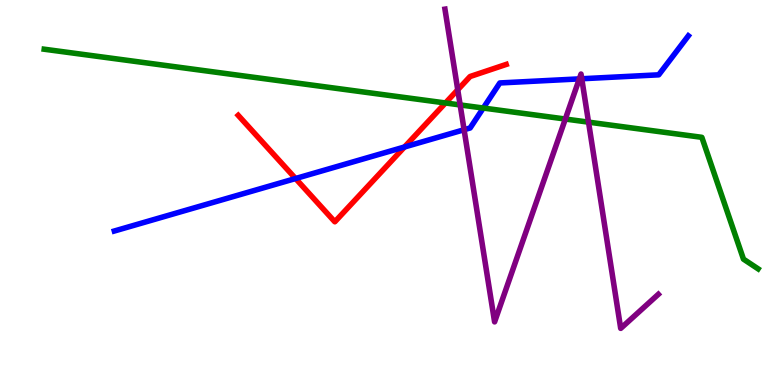[{'lines': ['blue', 'red'], 'intersections': [{'x': 3.81, 'y': 5.36}, {'x': 5.22, 'y': 6.18}]}, {'lines': ['green', 'red'], 'intersections': [{'x': 5.75, 'y': 7.33}]}, {'lines': ['purple', 'red'], 'intersections': [{'x': 5.91, 'y': 7.67}]}, {'lines': ['blue', 'green'], 'intersections': [{'x': 6.24, 'y': 7.19}]}, {'lines': ['blue', 'purple'], 'intersections': [{'x': 5.99, 'y': 6.63}, {'x': 7.48, 'y': 7.95}, {'x': 7.51, 'y': 7.95}]}, {'lines': ['green', 'purple'], 'intersections': [{'x': 5.94, 'y': 7.27}, {'x': 7.29, 'y': 6.91}, {'x': 7.59, 'y': 6.83}]}]